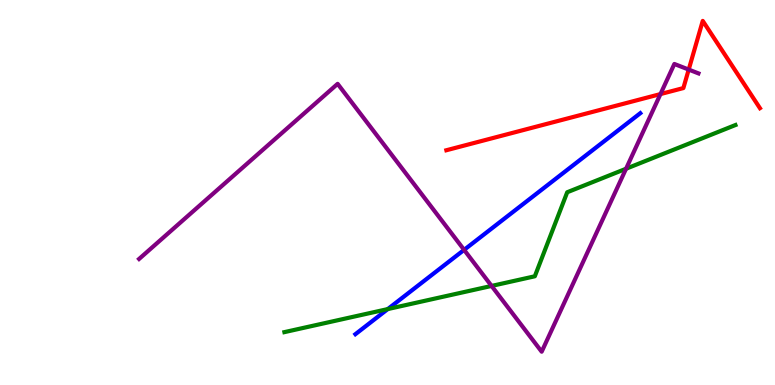[{'lines': ['blue', 'red'], 'intersections': []}, {'lines': ['green', 'red'], 'intersections': []}, {'lines': ['purple', 'red'], 'intersections': [{'x': 8.52, 'y': 7.56}, {'x': 8.89, 'y': 8.19}]}, {'lines': ['blue', 'green'], 'intersections': [{'x': 5.0, 'y': 1.97}]}, {'lines': ['blue', 'purple'], 'intersections': [{'x': 5.99, 'y': 3.51}]}, {'lines': ['green', 'purple'], 'intersections': [{'x': 6.34, 'y': 2.57}, {'x': 8.08, 'y': 5.62}]}]